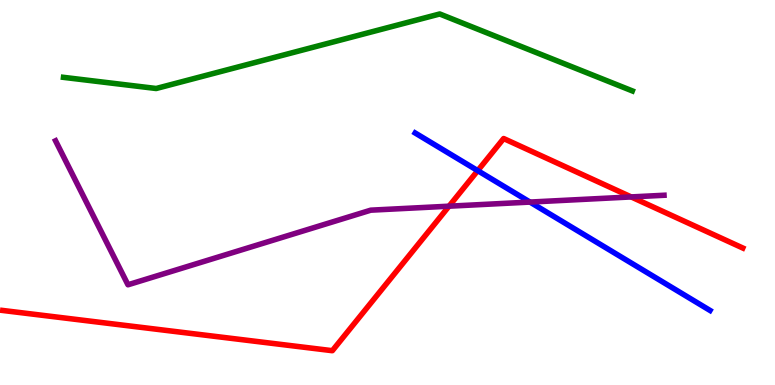[{'lines': ['blue', 'red'], 'intersections': [{'x': 6.16, 'y': 5.57}]}, {'lines': ['green', 'red'], 'intersections': []}, {'lines': ['purple', 'red'], 'intersections': [{'x': 5.79, 'y': 4.64}, {'x': 8.14, 'y': 4.88}]}, {'lines': ['blue', 'green'], 'intersections': []}, {'lines': ['blue', 'purple'], 'intersections': [{'x': 6.84, 'y': 4.75}]}, {'lines': ['green', 'purple'], 'intersections': []}]